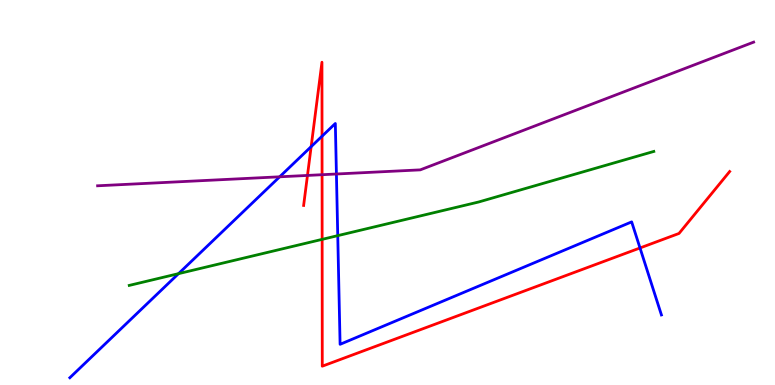[{'lines': ['blue', 'red'], 'intersections': [{'x': 4.01, 'y': 6.19}, {'x': 4.16, 'y': 6.46}, {'x': 8.26, 'y': 3.56}]}, {'lines': ['green', 'red'], 'intersections': [{'x': 4.16, 'y': 3.78}]}, {'lines': ['purple', 'red'], 'intersections': [{'x': 3.97, 'y': 5.44}, {'x': 4.16, 'y': 5.46}]}, {'lines': ['blue', 'green'], 'intersections': [{'x': 2.3, 'y': 2.89}, {'x': 4.36, 'y': 3.88}]}, {'lines': ['blue', 'purple'], 'intersections': [{'x': 3.61, 'y': 5.41}, {'x': 4.34, 'y': 5.48}]}, {'lines': ['green', 'purple'], 'intersections': []}]